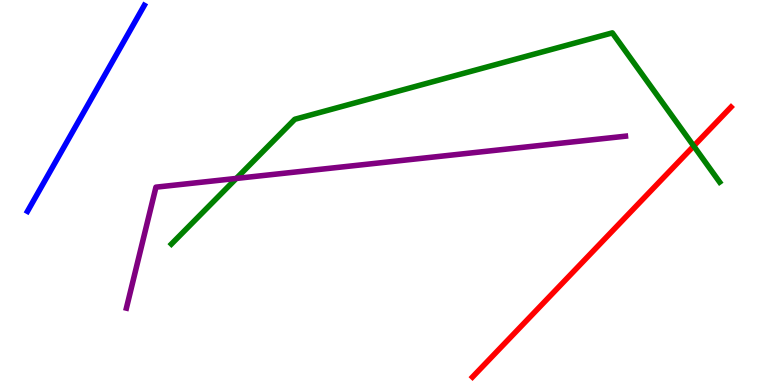[{'lines': ['blue', 'red'], 'intersections': []}, {'lines': ['green', 'red'], 'intersections': [{'x': 8.95, 'y': 6.21}]}, {'lines': ['purple', 'red'], 'intersections': []}, {'lines': ['blue', 'green'], 'intersections': []}, {'lines': ['blue', 'purple'], 'intersections': []}, {'lines': ['green', 'purple'], 'intersections': [{'x': 3.05, 'y': 5.37}]}]